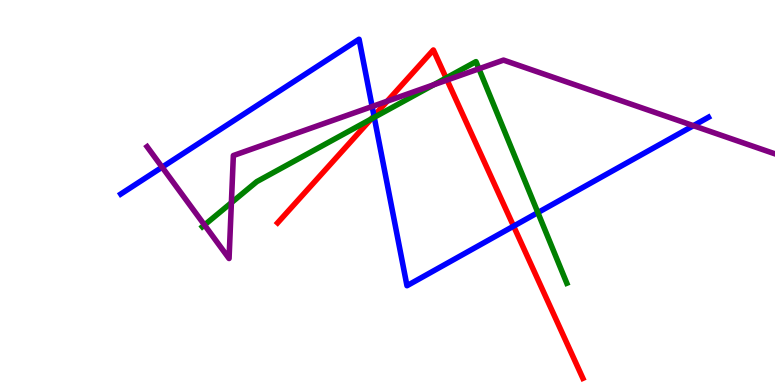[{'lines': ['blue', 'red'], 'intersections': [{'x': 4.83, 'y': 6.99}, {'x': 6.63, 'y': 4.13}]}, {'lines': ['green', 'red'], 'intersections': [{'x': 4.79, 'y': 6.91}, {'x': 5.76, 'y': 7.97}]}, {'lines': ['purple', 'red'], 'intersections': [{'x': 5.0, 'y': 7.37}, {'x': 5.77, 'y': 7.92}]}, {'lines': ['blue', 'green'], 'intersections': [{'x': 4.83, 'y': 6.95}, {'x': 6.94, 'y': 4.48}]}, {'lines': ['blue', 'purple'], 'intersections': [{'x': 2.09, 'y': 5.66}, {'x': 4.8, 'y': 7.23}, {'x': 8.95, 'y': 6.74}]}, {'lines': ['green', 'purple'], 'intersections': [{'x': 2.64, 'y': 4.16}, {'x': 2.99, 'y': 4.74}, {'x': 5.6, 'y': 7.8}, {'x': 6.18, 'y': 8.21}]}]